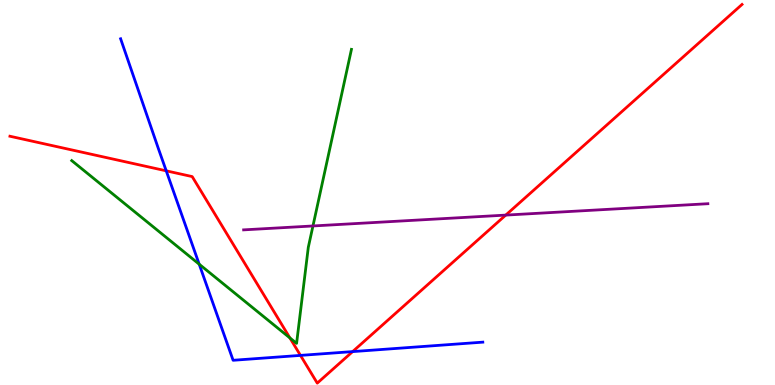[{'lines': ['blue', 'red'], 'intersections': [{'x': 2.14, 'y': 5.56}, {'x': 3.88, 'y': 0.769}, {'x': 4.55, 'y': 0.867}]}, {'lines': ['green', 'red'], 'intersections': [{'x': 3.74, 'y': 1.22}]}, {'lines': ['purple', 'red'], 'intersections': [{'x': 6.53, 'y': 4.41}]}, {'lines': ['blue', 'green'], 'intersections': [{'x': 2.57, 'y': 3.14}]}, {'lines': ['blue', 'purple'], 'intersections': []}, {'lines': ['green', 'purple'], 'intersections': [{'x': 4.04, 'y': 4.13}]}]